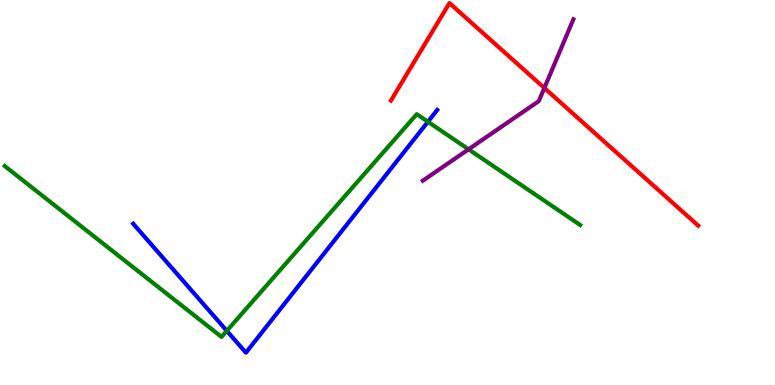[{'lines': ['blue', 'red'], 'intersections': []}, {'lines': ['green', 'red'], 'intersections': []}, {'lines': ['purple', 'red'], 'intersections': [{'x': 7.02, 'y': 7.71}]}, {'lines': ['blue', 'green'], 'intersections': [{'x': 2.93, 'y': 1.41}, {'x': 5.52, 'y': 6.84}]}, {'lines': ['blue', 'purple'], 'intersections': []}, {'lines': ['green', 'purple'], 'intersections': [{'x': 6.05, 'y': 6.12}]}]